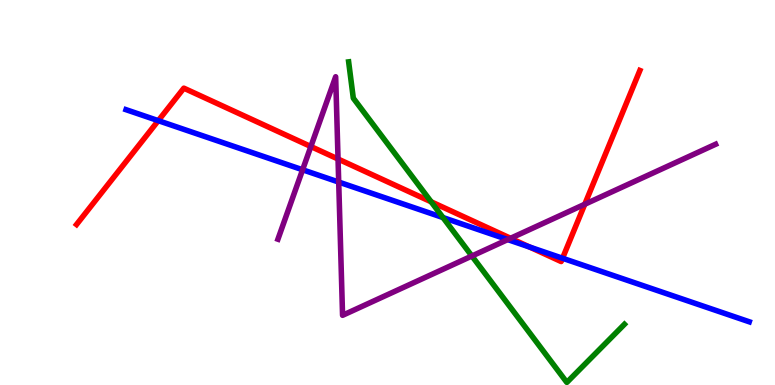[{'lines': ['blue', 'red'], 'intersections': [{'x': 2.04, 'y': 6.87}, {'x': 6.83, 'y': 3.58}, {'x': 7.26, 'y': 3.29}]}, {'lines': ['green', 'red'], 'intersections': [{'x': 5.56, 'y': 4.76}]}, {'lines': ['purple', 'red'], 'intersections': [{'x': 4.01, 'y': 6.19}, {'x': 4.36, 'y': 5.87}, {'x': 6.59, 'y': 3.81}, {'x': 7.55, 'y': 4.69}]}, {'lines': ['blue', 'green'], 'intersections': [{'x': 5.72, 'y': 4.35}]}, {'lines': ['blue', 'purple'], 'intersections': [{'x': 3.9, 'y': 5.59}, {'x': 4.37, 'y': 5.27}, {'x': 6.55, 'y': 3.78}]}, {'lines': ['green', 'purple'], 'intersections': [{'x': 6.09, 'y': 3.35}]}]